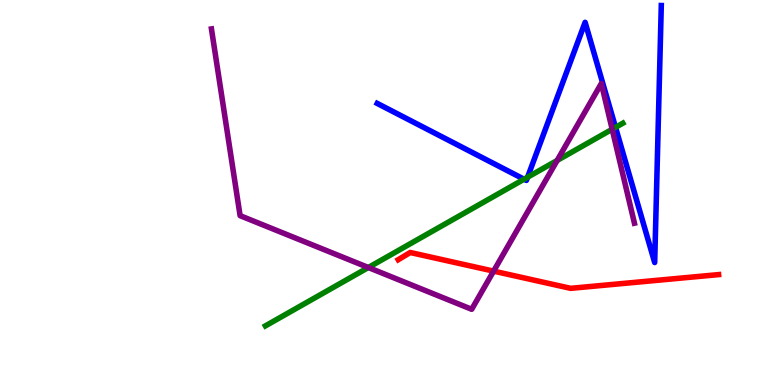[{'lines': ['blue', 'red'], 'intersections': []}, {'lines': ['green', 'red'], 'intersections': []}, {'lines': ['purple', 'red'], 'intersections': [{'x': 6.37, 'y': 2.96}]}, {'lines': ['blue', 'green'], 'intersections': [{'x': 6.76, 'y': 5.34}, {'x': 6.81, 'y': 5.4}, {'x': 7.94, 'y': 6.69}]}, {'lines': ['blue', 'purple'], 'intersections': []}, {'lines': ['green', 'purple'], 'intersections': [{'x': 4.75, 'y': 3.05}, {'x': 7.19, 'y': 5.83}, {'x': 7.9, 'y': 6.64}]}]